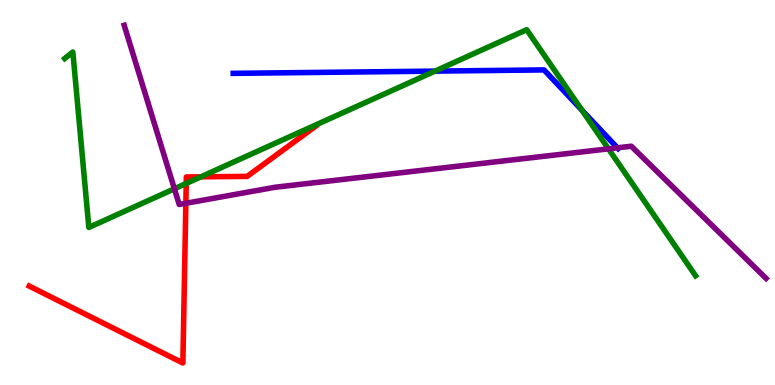[{'lines': ['blue', 'red'], 'intersections': []}, {'lines': ['green', 'red'], 'intersections': [{'x': 2.4, 'y': 5.24}, {'x': 2.59, 'y': 5.41}]}, {'lines': ['purple', 'red'], 'intersections': [{'x': 2.4, 'y': 4.72}]}, {'lines': ['blue', 'green'], 'intersections': [{'x': 5.61, 'y': 8.15}, {'x': 7.51, 'y': 7.14}]}, {'lines': ['blue', 'purple'], 'intersections': [{'x': 7.97, 'y': 6.16}]}, {'lines': ['green', 'purple'], 'intersections': [{'x': 2.25, 'y': 5.1}, {'x': 7.85, 'y': 6.13}]}]